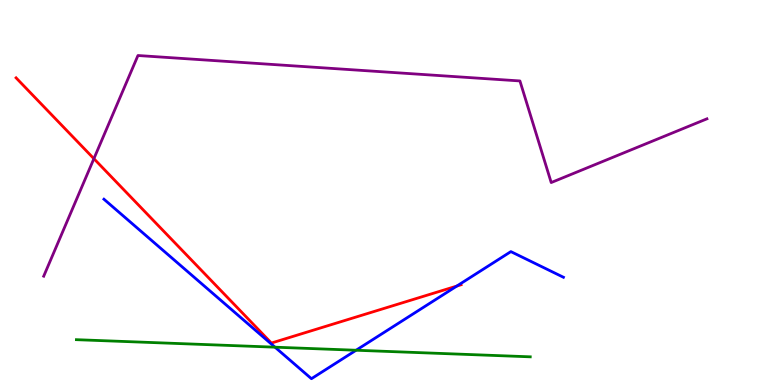[{'lines': ['blue', 'red'], 'intersections': [{'x': 5.89, 'y': 2.57}]}, {'lines': ['green', 'red'], 'intersections': []}, {'lines': ['purple', 'red'], 'intersections': [{'x': 1.21, 'y': 5.88}]}, {'lines': ['blue', 'green'], 'intersections': [{'x': 3.55, 'y': 0.982}, {'x': 4.59, 'y': 0.903}]}, {'lines': ['blue', 'purple'], 'intersections': []}, {'lines': ['green', 'purple'], 'intersections': []}]